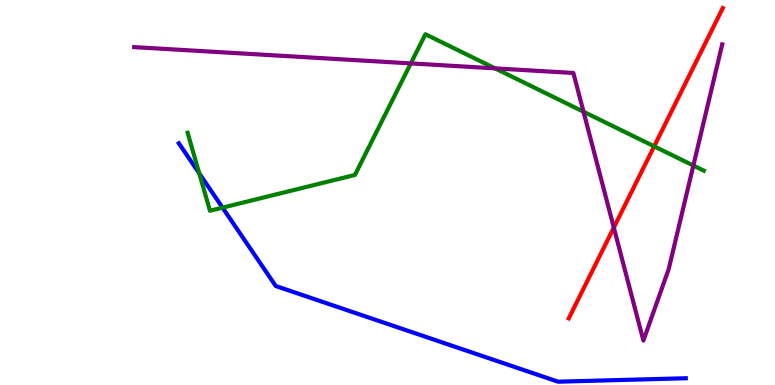[{'lines': ['blue', 'red'], 'intersections': []}, {'lines': ['green', 'red'], 'intersections': [{'x': 8.44, 'y': 6.2}]}, {'lines': ['purple', 'red'], 'intersections': [{'x': 7.92, 'y': 4.09}]}, {'lines': ['blue', 'green'], 'intersections': [{'x': 2.57, 'y': 5.5}, {'x': 2.87, 'y': 4.61}]}, {'lines': ['blue', 'purple'], 'intersections': []}, {'lines': ['green', 'purple'], 'intersections': [{'x': 5.3, 'y': 8.35}, {'x': 6.39, 'y': 8.22}, {'x': 7.53, 'y': 7.1}, {'x': 8.95, 'y': 5.7}]}]